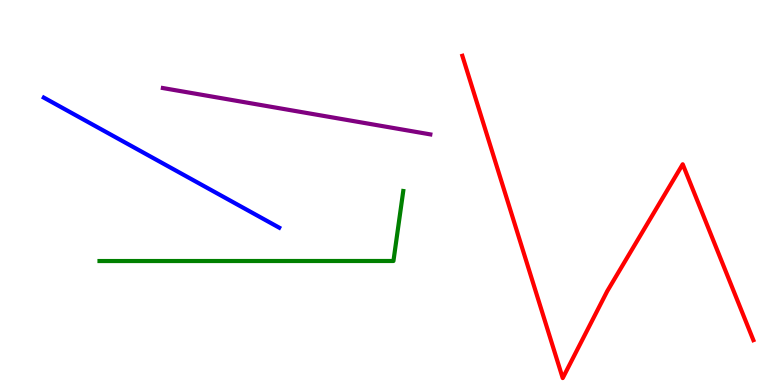[{'lines': ['blue', 'red'], 'intersections': []}, {'lines': ['green', 'red'], 'intersections': []}, {'lines': ['purple', 'red'], 'intersections': []}, {'lines': ['blue', 'green'], 'intersections': []}, {'lines': ['blue', 'purple'], 'intersections': []}, {'lines': ['green', 'purple'], 'intersections': []}]